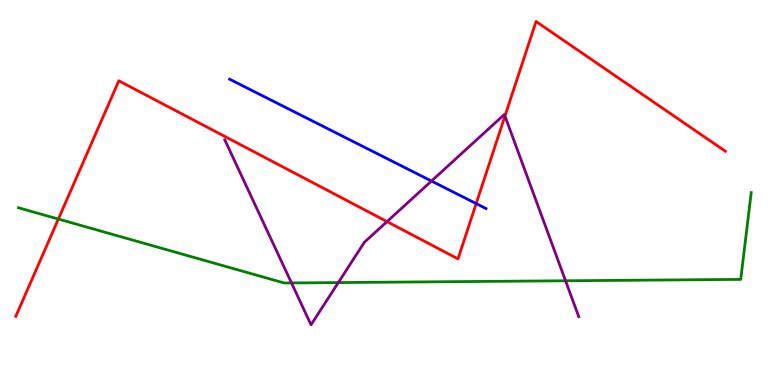[{'lines': ['blue', 'red'], 'intersections': [{'x': 6.14, 'y': 4.71}]}, {'lines': ['green', 'red'], 'intersections': [{'x': 0.753, 'y': 4.31}]}, {'lines': ['purple', 'red'], 'intersections': [{'x': 4.99, 'y': 4.24}, {'x': 6.52, 'y': 6.99}]}, {'lines': ['blue', 'green'], 'intersections': []}, {'lines': ['blue', 'purple'], 'intersections': [{'x': 5.57, 'y': 5.3}]}, {'lines': ['green', 'purple'], 'intersections': [{'x': 3.76, 'y': 2.65}, {'x': 4.37, 'y': 2.66}, {'x': 7.3, 'y': 2.71}]}]